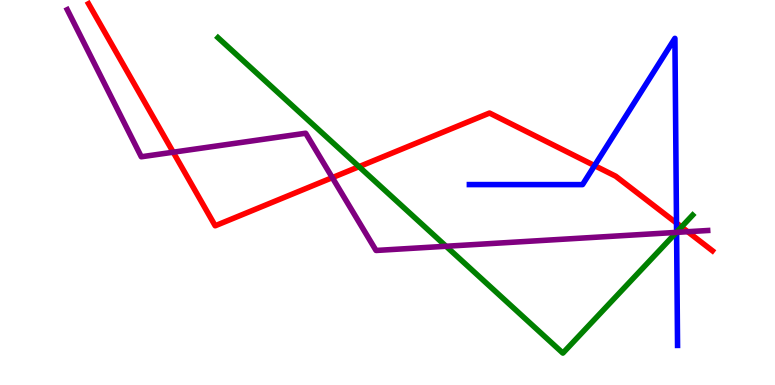[{'lines': ['blue', 'red'], 'intersections': [{'x': 7.67, 'y': 5.7}, {'x': 8.73, 'y': 4.21}]}, {'lines': ['green', 'red'], 'intersections': [{'x': 4.63, 'y': 5.67}, {'x': 8.79, 'y': 4.11}]}, {'lines': ['purple', 'red'], 'intersections': [{'x': 2.24, 'y': 6.05}, {'x': 4.29, 'y': 5.39}, {'x': 8.87, 'y': 3.98}]}, {'lines': ['blue', 'green'], 'intersections': [{'x': 8.73, 'y': 3.97}]}, {'lines': ['blue', 'purple'], 'intersections': [{'x': 8.73, 'y': 3.96}]}, {'lines': ['green', 'purple'], 'intersections': [{'x': 5.76, 'y': 3.6}, {'x': 8.73, 'y': 3.96}]}]